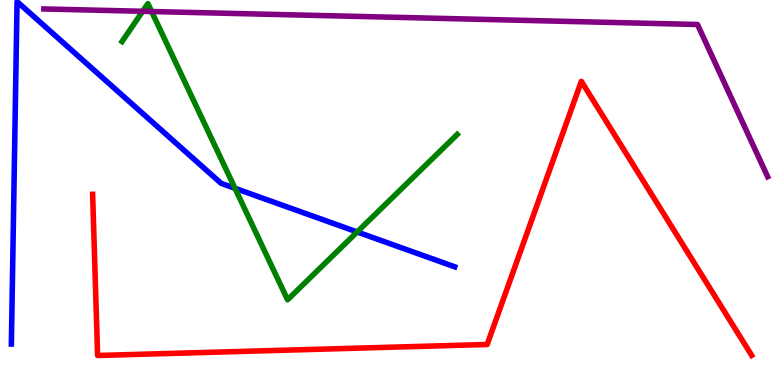[{'lines': ['blue', 'red'], 'intersections': []}, {'lines': ['green', 'red'], 'intersections': []}, {'lines': ['purple', 'red'], 'intersections': []}, {'lines': ['blue', 'green'], 'intersections': [{'x': 3.03, 'y': 5.11}, {'x': 4.61, 'y': 3.98}]}, {'lines': ['blue', 'purple'], 'intersections': []}, {'lines': ['green', 'purple'], 'intersections': [{'x': 1.84, 'y': 9.71}, {'x': 1.96, 'y': 9.7}]}]